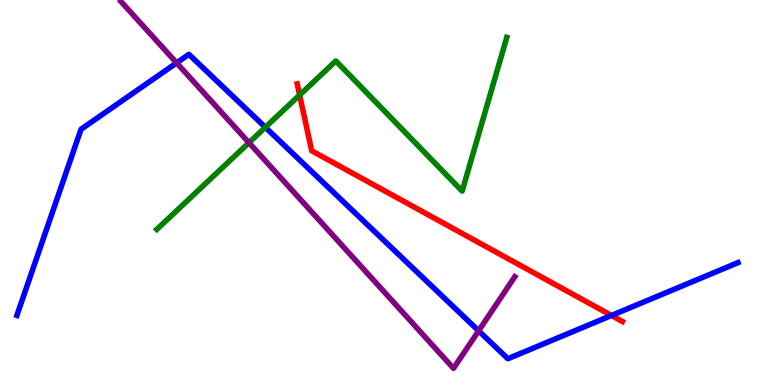[{'lines': ['blue', 'red'], 'intersections': [{'x': 7.89, 'y': 1.81}]}, {'lines': ['green', 'red'], 'intersections': [{'x': 3.87, 'y': 7.53}]}, {'lines': ['purple', 'red'], 'intersections': []}, {'lines': ['blue', 'green'], 'intersections': [{'x': 3.42, 'y': 6.69}]}, {'lines': ['blue', 'purple'], 'intersections': [{'x': 2.28, 'y': 8.37}, {'x': 6.18, 'y': 1.41}]}, {'lines': ['green', 'purple'], 'intersections': [{'x': 3.21, 'y': 6.29}]}]